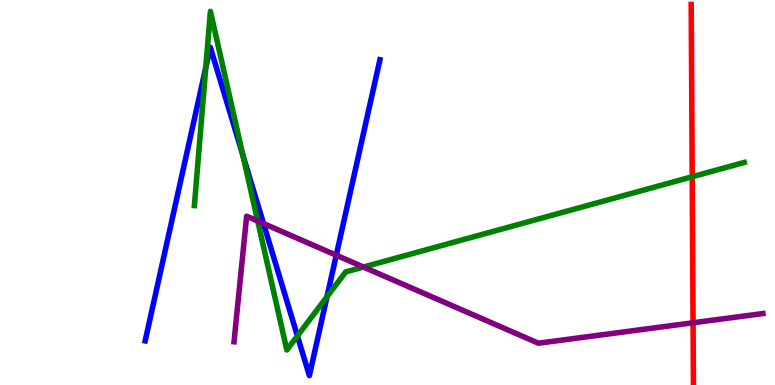[{'lines': ['blue', 'red'], 'intersections': []}, {'lines': ['green', 'red'], 'intersections': [{'x': 8.93, 'y': 5.41}]}, {'lines': ['purple', 'red'], 'intersections': [{'x': 8.94, 'y': 1.62}]}, {'lines': ['blue', 'green'], 'intersections': [{'x': 2.65, 'y': 8.24}, {'x': 3.13, 'y': 5.97}, {'x': 3.84, 'y': 1.27}, {'x': 4.22, 'y': 2.29}]}, {'lines': ['blue', 'purple'], 'intersections': [{'x': 3.4, 'y': 4.19}, {'x': 4.34, 'y': 3.37}]}, {'lines': ['green', 'purple'], 'intersections': [{'x': 3.33, 'y': 4.26}, {'x': 4.69, 'y': 3.06}]}]